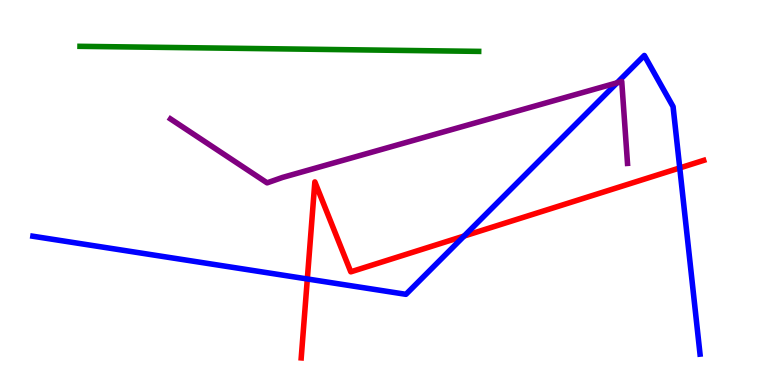[{'lines': ['blue', 'red'], 'intersections': [{'x': 3.97, 'y': 2.75}, {'x': 5.99, 'y': 3.87}, {'x': 8.77, 'y': 5.64}]}, {'lines': ['green', 'red'], 'intersections': []}, {'lines': ['purple', 'red'], 'intersections': []}, {'lines': ['blue', 'green'], 'intersections': []}, {'lines': ['blue', 'purple'], 'intersections': [{'x': 7.96, 'y': 7.85}]}, {'lines': ['green', 'purple'], 'intersections': []}]